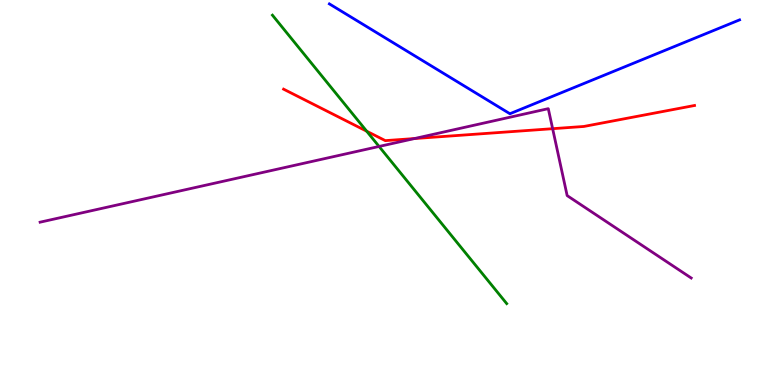[{'lines': ['blue', 'red'], 'intersections': []}, {'lines': ['green', 'red'], 'intersections': [{'x': 4.73, 'y': 6.59}]}, {'lines': ['purple', 'red'], 'intersections': [{'x': 5.35, 'y': 6.4}, {'x': 7.13, 'y': 6.66}]}, {'lines': ['blue', 'green'], 'intersections': []}, {'lines': ['blue', 'purple'], 'intersections': []}, {'lines': ['green', 'purple'], 'intersections': [{'x': 4.89, 'y': 6.2}]}]